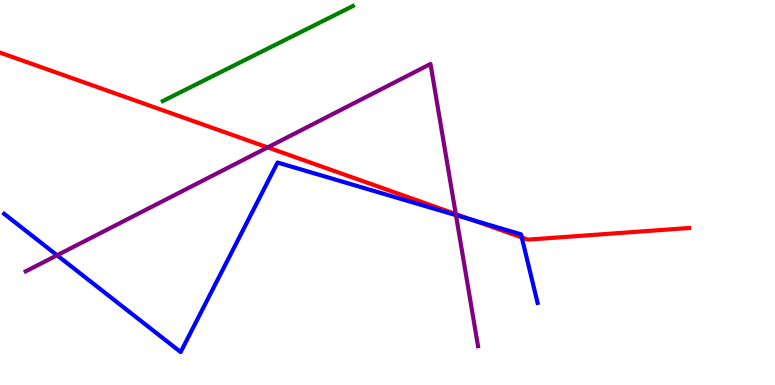[{'lines': ['blue', 'red'], 'intersections': [{'x': 6.11, 'y': 4.28}, {'x': 6.73, 'y': 3.83}]}, {'lines': ['green', 'red'], 'intersections': []}, {'lines': ['purple', 'red'], 'intersections': [{'x': 3.45, 'y': 6.17}, {'x': 5.88, 'y': 4.44}]}, {'lines': ['blue', 'green'], 'intersections': []}, {'lines': ['blue', 'purple'], 'intersections': [{'x': 0.737, 'y': 3.37}, {'x': 5.88, 'y': 4.41}]}, {'lines': ['green', 'purple'], 'intersections': []}]